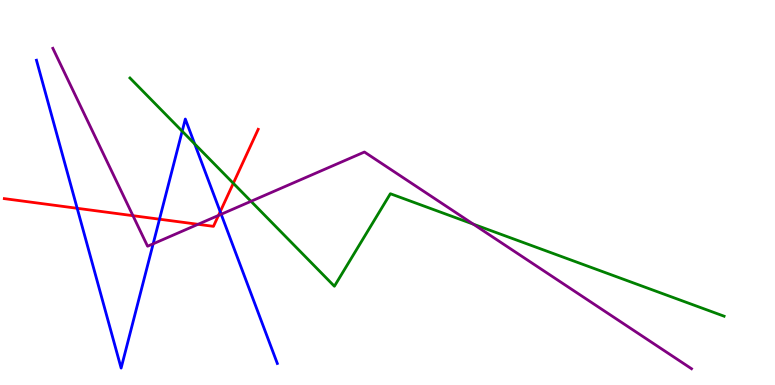[{'lines': ['blue', 'red'], 'intersections': [{'x': 0.996, 'y': 4.59}, {'x': 2.06, 'y': 4.31}, {'x': 2.84, 'y': 4.5}]}, {'lines': ['green', 'red'], 'intersections': [{'x': 3.01, 'y': 5.24}]}, {'lines': ['purple', 'red'], 'intersections': [{'x': 1.72, 'y': 4.4}, {'x': 2.56, 'y': 4.17}, {'x': 2.82, 'y': 4.4}]}, {'lines': ['blue', 'green'], 'intersections': [{'x': 2.35, 'y': 6.59}, {'x': 2.51, 'y': 6.26}]}, {'lines': ['blue', 'purple'], 'intersections': [{'x': 1.98, 'y': 3.67}, {'x': 2.85, 'y': 4.43}]}, {'lines': ['green', 'purple'], 'intersections': [{'x': 3.24, 'y': 4.77}, {'x': 6.11, 'y': 4.18}]}]